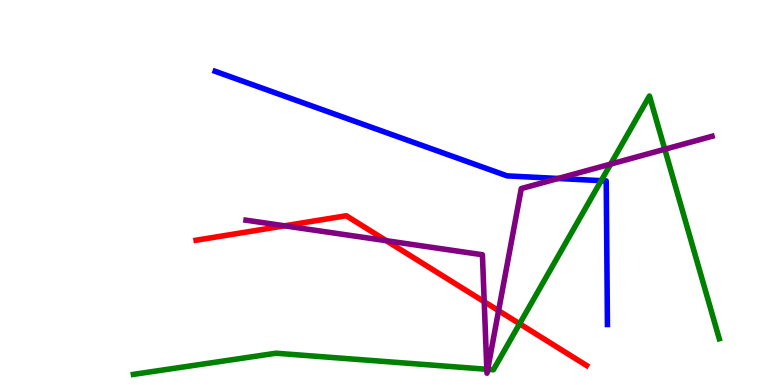[{'lines': ['blue', 'red'], 'intersections': []}, {'lines': ['green', 'red'], 'intersections': [{'x': 6.7, 'y': 1.59}]}, {'lines': ['purple', 'red'], 'intersections': [{'x': 3.67, 'y': 4.13}, {'x': 4.98, 'y': 3.75}, {'x': 6.25, 'y': 2.16}, {'x': 6.43, 'y': 1.93}]}, {'lines': ['blue', 'green'], 'intersections': [{'x': 7.76, 'y': 5.31}]}, {'lines': ['blue', 'purple'], 'intersections': [{'x': 7.2, 'y': 5.36}]}, {'lines': ['green', 'purple'], 'intersections': [{'x': 6.28, 'y': 0.408}, {'x': 6.29, 'y': 0.407}, {'x': 7.88, 'y': 5.74}, {'x': 8.58, 'y': 6.12}]}]